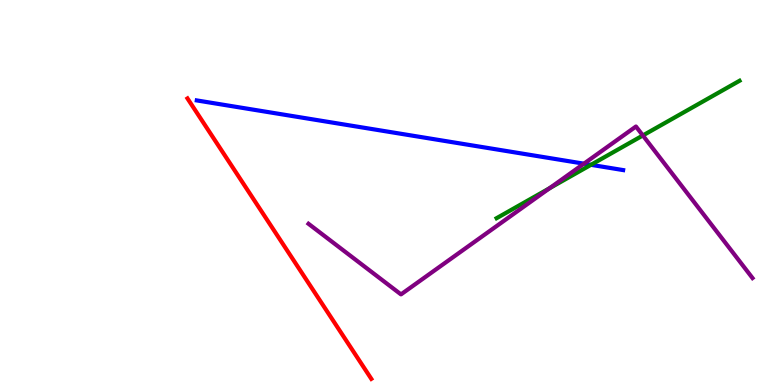[{'lines': ['blue', 'red'], 'intersections': []}, {'lines': ['green', 'red'], 'intersections': []}, {'lines': ['purple', 'red'], 'intersections': []}, {'lines': ['blue', 'green'], 'intersections': [{'x': 7.63, 'y': 5.72}]}, {'lines': ['blue', 'purple'], 'intersections': [{'x': 7.53, 'y': 5.75}]}, {'lines': ['green', 'purple'], 'intersections': [{'x': 7.09, 'y': 5.11}, {'x': 8.29, 'y': 6.48}]}]